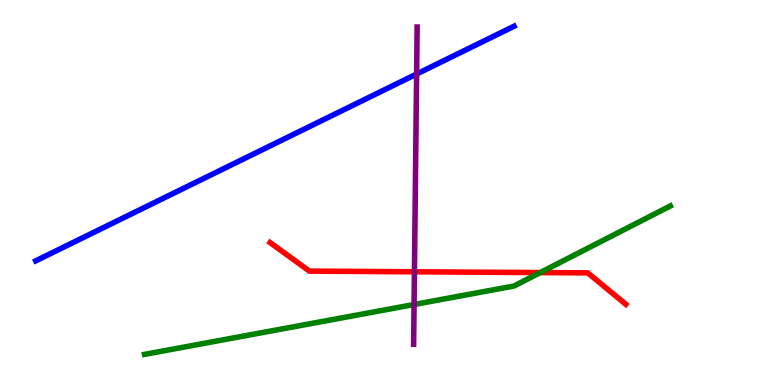[{'lines': ['blue', 'red'], 'intersections': []}, {'lines': ['green', 'red'], 'intersections': [{'x': 6.97, 'y': 2.92}]}, {'lines': ['purple', 'red'], 'intersections': [{'x': 5.35, 'y': 2.94}]}, {'lines': ['blue', 'green'], 'intersections': []}, {'lines': ['blue', 'purple'], 'intersections': [{'x': 5.38, 'y': 8.08}]}, {'lines': ['green', 'purple'], 'intersections': [{'x': 5.34, 'y': 2.09}]}]